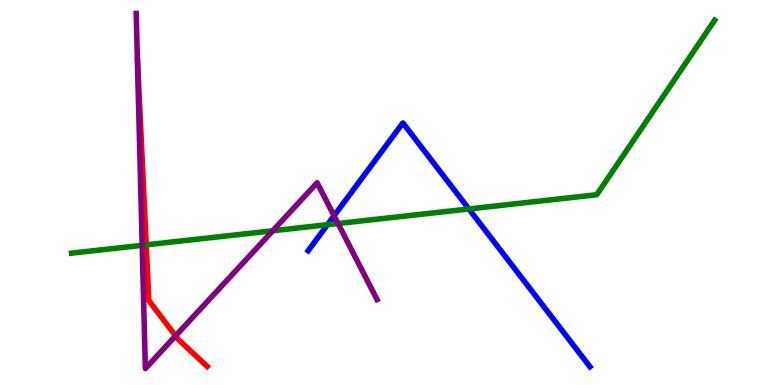[{'lines': ['blue', 'red'], 'intersections': []}, {'lines': ['green', 'red'], 'intersections': [{'x': 1.89, 'y': 3.64}]}, {'lines': ['purple', 'red'], 'intersections': [{'x': 2.27, 'y': 1.28}]}, {'lines': ['blue', 'green'], 'intersections': [{'x': 4.23, 'y': 4.16}, {'x': 6.05, 'y': 4.57}]}, {'lines': ['blue', 'purple'], 'intersections': [{'x': 4.31, 'y': 4.4}]}, {'lines': ['green', 'purple'], 'intersections': [{'x': 1.83, 'y': 3.63}, {'x': 3.52, 'y': 4.01}, {'x': 4.36, 'y': 4.19}]}]